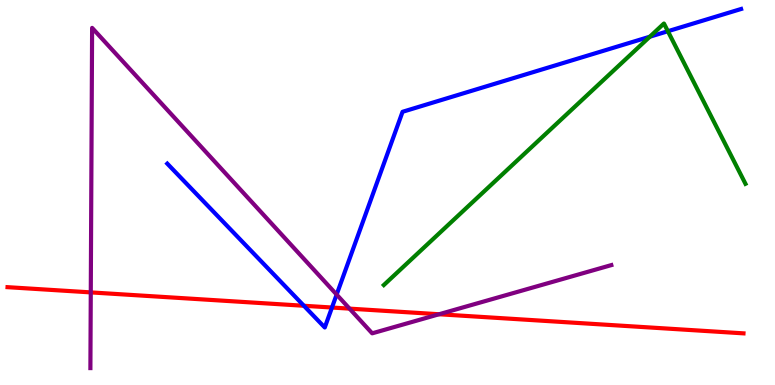[{'lines': ['blue', 'red'], 'intersections': [{'x': 3.92, 'y': 2.06}, {'x': 4.28, 'y': 2.01}]}, {'lines': ['green', 'red'], 'intersections': []}, {'lines': ['purple', 'red'], 'intersections': [{'x': 1.17, 'y': 2.41}, {'x': 4.51, 'y': 1.98}, {'x': 5.67, 'y': 1.84}]}, {'lines': ['blue', 'green'], 'intersections': [{'x': 8.38, 'y': 9.05}, {'x': 8.62, 'y': 9.19}]}, {'lines': ['blue', 'purple'], 'intersections': [{'x': 4.34, 'y': 2.35}]}, {'lines': ['green', 'purple'], 'intersections': []}]